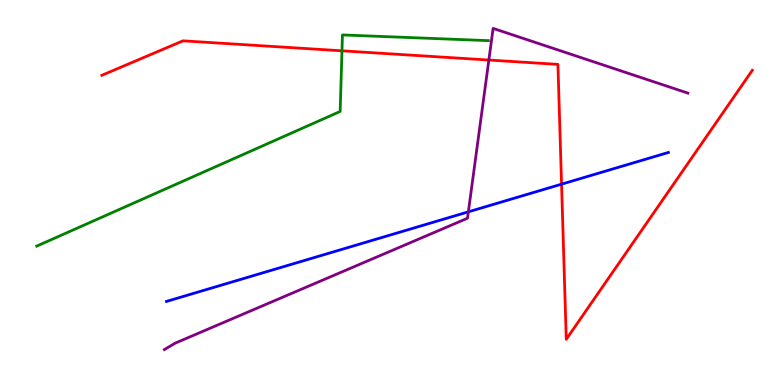[{'lines': ['blue', 'red'], 'intersections': [{'x': 7.25, 'y': 5.22}]}, {'lines': ['green', 'red'], 'intersections': [{'x': 4.41, 'y': 8.68}]}, {'lines': ['purple', 'red'], 'intersections': [{'x': 6.31, 'y': 8.44}]}, {'lines': ['blue', 'green'], 'intersections': []}, {'lines': ['blue', 'purple'], 'intersections': [{'x': 6.04, 'y': 4.5}]}, {'lines': ['green', 'purple'], 'intersections': []}]